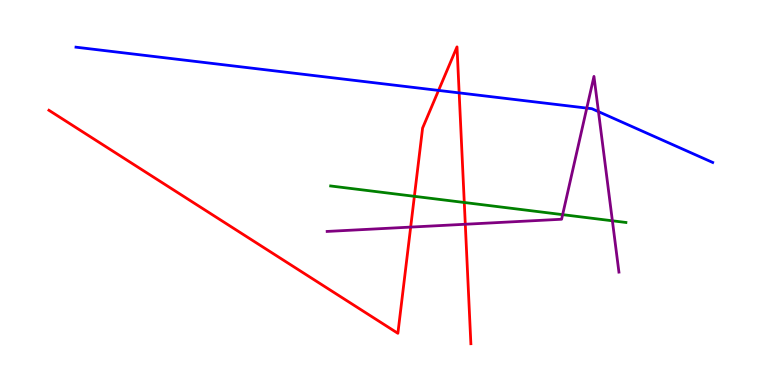[{'lines': ['blue', 'red'], 'intersections': [{'x': 5.66, 'y': 7.65}, {'x': 5.92, 'y': 7.59}]}, {'lines': ['green', 'red'], 'intersections': [{'x': 5.35, 'y': 4.9}, {'x': 5.99, 'y': 4.74}]}, {'lines': ['purple', 'red'], 'intersections': [{'x': 5.3, 'y': 4.1}, {'x': 6.0, 'y': 4.18}]}, {'lines': ['blue', 'green'], 'intersections': []}, {'lines': ['blue', 'purple'], 'intersections': [{'x': 7.57, 'y': 7.19}, {'x': 7.72, 'y': 7.1}]}, {'lines': ['green', 'purple'], 'intersections': [{'x': 7.26, 'y': 4.42}, {'x': 7.9, 'y': 4.27}]}]